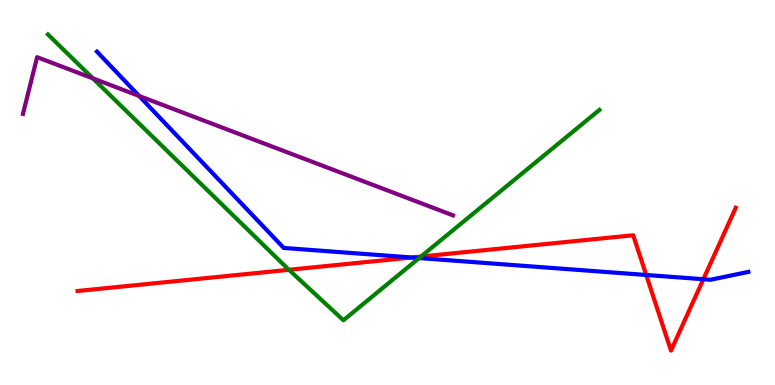[{'lines': ['blue', 'red'], 'intersections': [{'x': 5.31, 'y': 3.31}, {'x': 8.34, 'y': 2.86}, {'x': 9.08, 'y': 2.75}]}, {'lines': ['green', 'red'], 'intersections': [{'x': 3.73, 'y': 2.99}, {'x': 5.43, 'y': 3.34}]}, {'lines': ['purple', 'red'], 'intersections': []}, {'lines': ['blue', 'green'], 'intersections': [{'x': 5.41, 'y': 3.3}]}, {'lines': ['blue', 'purple'], 'intersections': [{'x': 1.8, 'y': 7.51}]}, {'lines': ['green', 'purple'], 'intersections': [{'x': 1.2, 'y': 7.96}]}]